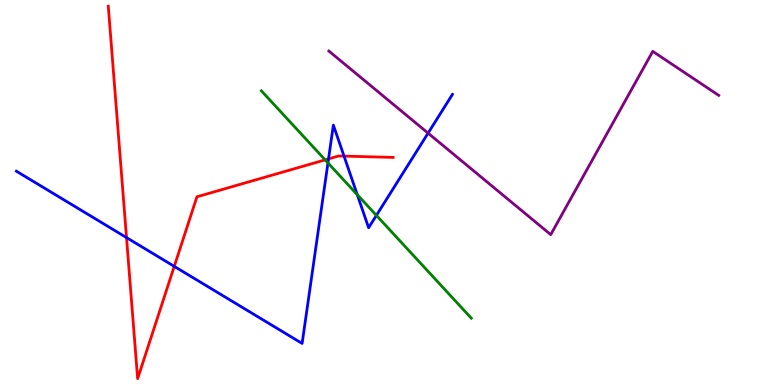[{'lines': ['blue', 'red'], 'intersections': [{'x': 1.63, 'y': 3.83}, {'x': 2.25, 'y': 3.08}, {'x': 4.24, 'y': 5.87}, {'x': 4.44, 'y': 5.95}]}, {'lines': ['green', 'red'], 'intersections': [{'x': 4.2, 'y': 5.85}]}, {'lines': ['purple', 'red'], 'intersections': []}, {'lines': ['blue', 'green'], 'intersections': [{'x': 4.23, 'y': 5.77}, {'x': 4.61, 'y': 4.94}, {'x': 4.86, 'y': 4.41}]}, {'lines': ['blue', 'purple'], 'intersections': [{'x': 5.52, 'y': 6.54}]}, {'lines': ['green', 'purple'], 'intersections': []}]